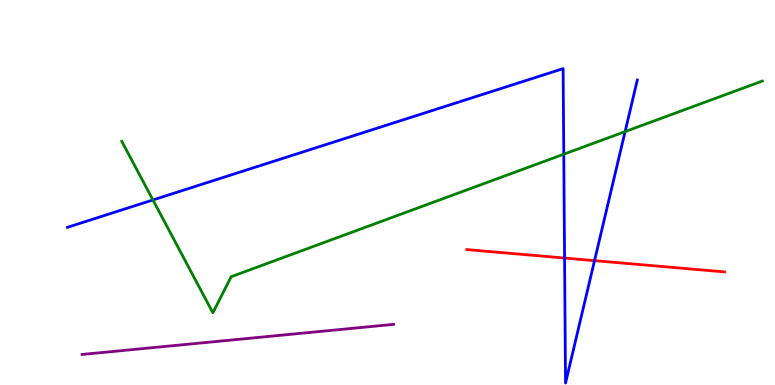[{'lines': ['blue', 'red'], 'intersections': [{'x': 7.28, 'y': 3.3}, {'x': 7.67, 'y': 3.23}]}, {'lines': ['green', 'red'], 'intersections': []}, {'lines': ['purple', 'red'], 'intersections': []}, {'lines': ['blue', 'green'], 'intersections': [{'x': 1.97, 'y': 4.81}, {'x': 7.27, 'y': 5.99}, {'x': 8.07, 'y': 6.58}]}, {'lines': ['blue', 'purple'], 'intersections': []}, {'lines': ['green', 'purple'], 'intersections': []}]